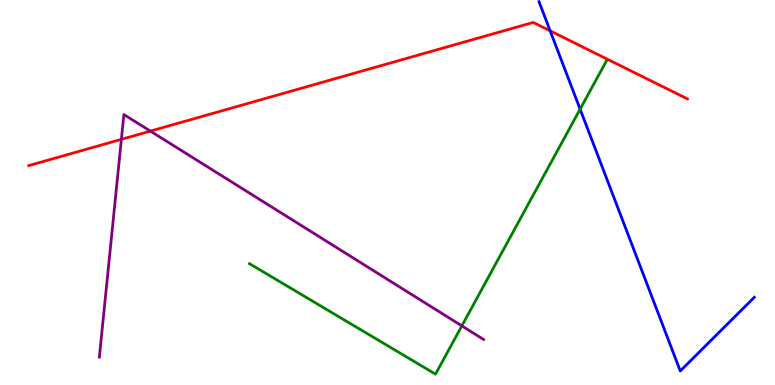[{'lines': ['blue', 'red'], 'intersections': [{'x': 7.1, 'y': 9.2}]}, {'lines': ['green', 'red'], 'intersections': []}, {'lines': ['purple', 'red'], 'intersections': [{'x': 1.57, 'y': 6.38}, {'x': 1.94, 'y': 6.59}]}, {'lines': ['blue', 'green'], 'intersections': [{'x': 7.49, 'y': 7.16}]}, {'lines': ['blue', 'purple'], 'intersections': []}, {'lines': ['green', 'purple'], 'intersections': [{'x': 5.96, 'y': 1.54}]}]